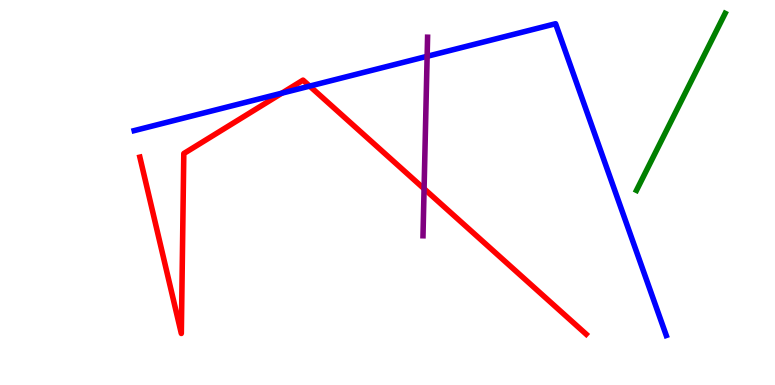[{'lines': ['blue', 'red'], 'intersections': [{'x': 3.64, 'y': 7.58}, {'x': 4.0, 'y': 7.76}]}, {'lines': ['green', 'red'], 'intersections': []}, {'lines': ['purple', 'red'], 'intersections': [{'x': 5.47, 'y': 5.1}]}, {'lines': ['blue', 'green'], 'intersections': []}, {'lines': ['blue', 'purple'], 'intersections': [{'x': 5.51, 'y': 8.54}]}, {'lines': ['green', 'purple'], 'intersections': []}]